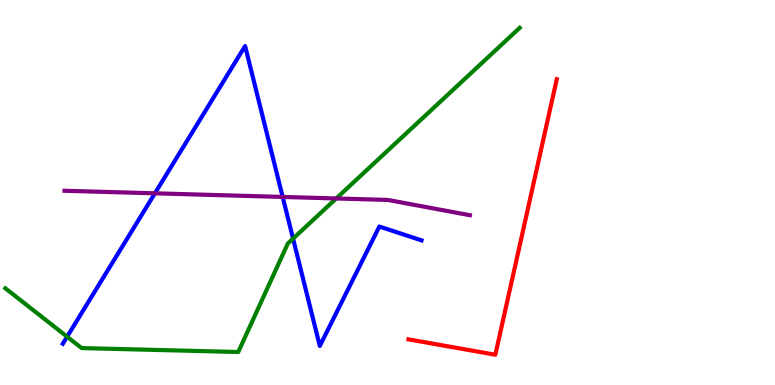[{'lines': ['blue', 'red'], 'intersections': []}, {'lines': ['green', 'red'], 'intersections': []}, {'lines': ['purple', 'red'], 'intersections': []}, {'lines': ['blue', 'green'], 'intersections': [{'x': 0.866, 'y': 1.25}, {'x': 3.78, 'y': 3.8}]}, {'lines': ['blue', 'purple'], 'intersections': [{'x': 2.0, 'y': 4.98}, {'x': 3.65, 'y': 4.88}]}, {'lines': ['green', 'purple'], 'intersections': [{'x': 4.34, 'y': 4.85}]}]